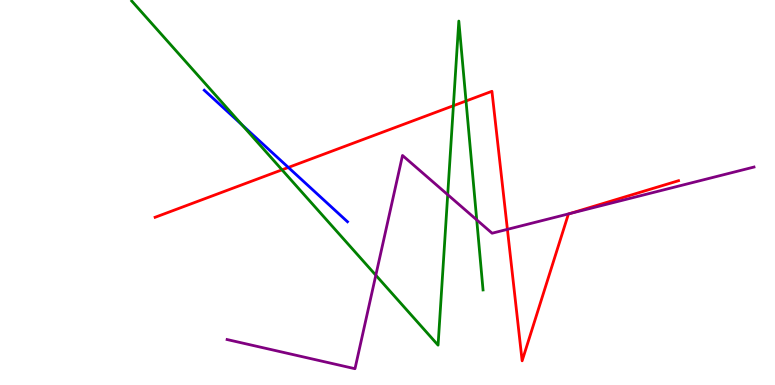[{'lines': ['blue', 'red'], 'intersections': [{'x': 3.72, 'y': 5.65}]}, {'lines': ['green', 'red'], 'intersections': [{'x': 3.64, 'y': 5.59}, {'x': 5.85, 'y': 7.25}, {'x': 6.01, 'y': 7.38}]}, {'lines': ['purple', 'red'], 'intersections': [{'x': 6.55, 'y': 4.04}, {'x': 7.35, 'y': 4.45}]}, {'lines': ['blue', 'green'], 'intersections': [{'x': 3.12, 'y': 6.76}]}, {'lines': ['blue', 'purple'], 'intersections': []}, {'lines': ['green', 'purple'], 'intersections': [{'x': 4.85, 'y': 2.85}, {'x': 5.78, 'y': 4.94}, {'x': 6.15, 'y': 4.29}]}]